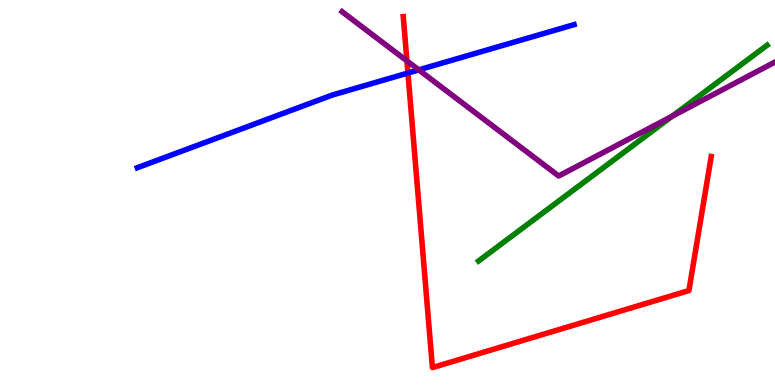[{'lines': ['blue', 'red'], 'intersections': [{'x': 5.26, 'y': 8.1}]}, {'lines': ['green', 'red'], 'intersections': []}, {'lines': ['purple', 'red'], 'intersections': [{'x': 5.25, 'y': 8.42}]}, {'lines': ['blue', 'green'], 'intersections': []}, {'lines': ['blue', 'purple'], 'intersections': [{'x': 5.4, 'y': 8.19}]}, {'lines': ['green', 'purple'], 'intersections': [{'x': 8.67, 'y': 6.98}]}]